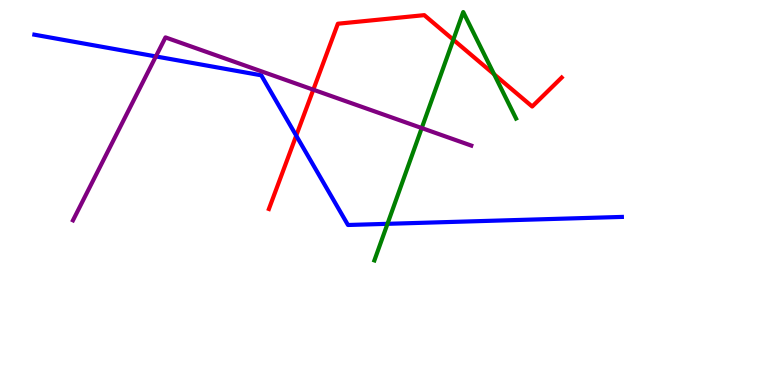[{'lines': ['blue', 'red'], 'intersections': [{'x': 3.82, 'y': 6.48}]}, {'lines': ['green', 'red'], 'intersections': [{'x': 5.85, 'y': 8.97}, {'x': 6.38, 'y': 8.07}]}, {'lines': ['purple', 'red'], 'intersections': [{'x': 4.04, 'y': 7.67}]}, {'lines': ['blue', 'green'], 'intersections': [{'x': 5.0, 'y': 4.19}]}, {'lines': ['blue', 'purple'], 'intersections': [{'x': 2.01, 'y': 8.53}]}, {'lines': ['green', 'purple'], 'intersections': [{'x': 5.44, 'y': 6.67}]}]